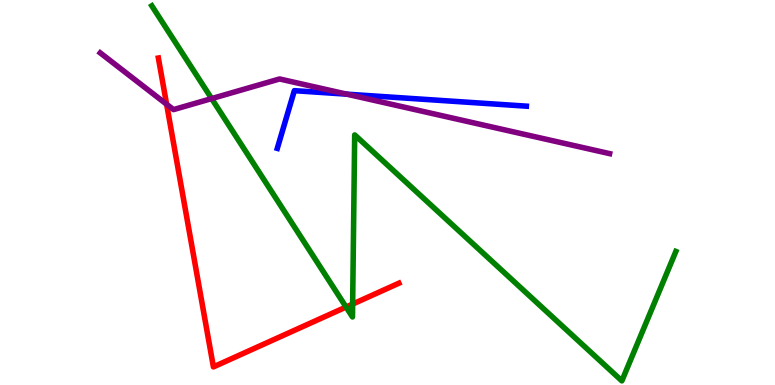[{'lines': ['blue', 'red'], 'intersections': []}, {'lines': ['green', 'red'], 'intersections': [{'x': 4.47, 'y': 2.03}, {'x': 4.55, 'y': 2.1}]}, {'lines': ['purple', 'red'], 'intersections': [{'x': 2.15, 'y': 7.29}]}, {'lines': ['blue', 'green'], 'intersections': []}, {'lines': ['blue', 'purple'], 'intersections': [{'x': 4.47, 'y': 7.55}]}, {'lines': ['green', 'purple'], 'intersections': [{'x': 2.73, 'y': 7.44}]}]